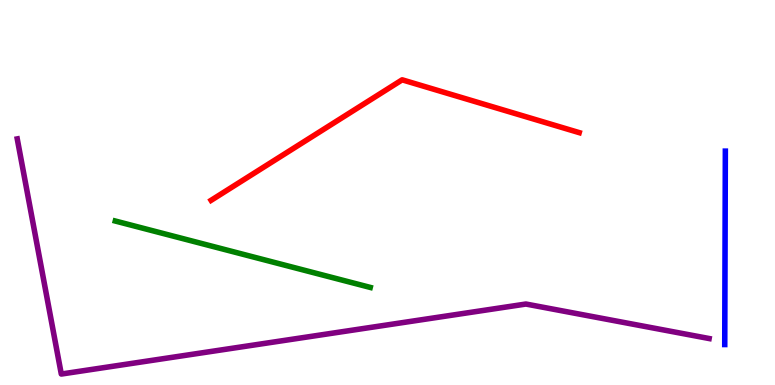[{'lines': ['blue', 'red'], 'intersections': []}, {'lines': ['green', 'red'], 'intersections': []}, {'lines': ['purple', 'red'], 'intersections': []}, {'lines': ['blue', 'green'], 'intersections': []}, {'lines': ['blue', 'purple'], 'intersections': []}, {'lines': ['green', 'purple'], 'intersections': []}]